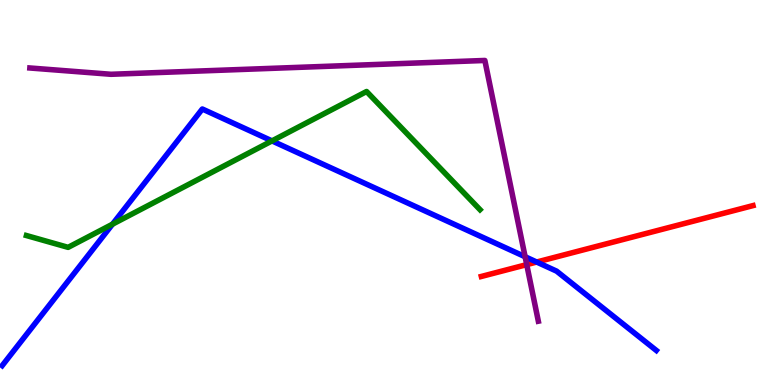[{'lines': ['blue', 'red'], 'intersections': [{'x': 6.92, 'y': 3.19}]}, {'lines': ['green', 'red'], 'intersections': []}, {'lines': ['purple', 'red'], 'intersections': [{'x': 6.8, 'y': 3.13}]}, {'lines': ['blue', 'green'], 'intersections': [{'x': 1.45, 'y': 4.18}, {'x': 3.51, 'y': 6.34}]}, {'lines': ['blue', 'purple'], 'intersections': [{'x': 6.78, 'y': 3.33}]}, {'lines': ['green', 'purple'], 'intersections': []}]